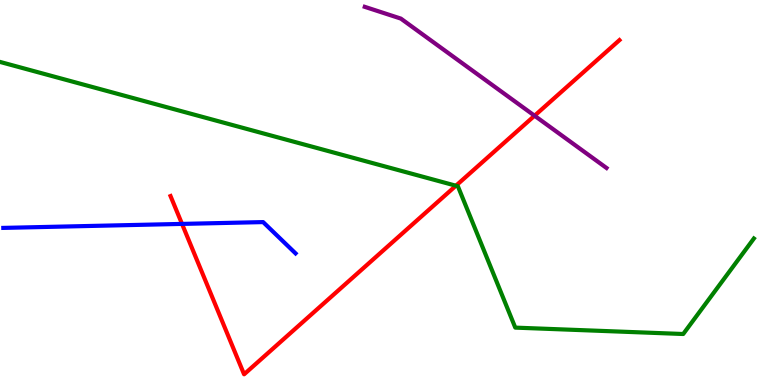[{'lines': ['blue', 'red'], 'intersections': [{'x': 2.35, 'y': 4.18}]}, {'lines': ['green', 'red'], 'intersections': [{'x': 5.88, 'y': 5.18}]}, {'lines': ['purple', 'red'], 'intersections': [{'x': 6.9, 'y': 6.99}]}, {'lines': ['blue', 'green'], 'intersections': []}, {'lines': ['blue', 'purple'], 'intersections': []}, {'lines': ['green', 'purple'], 'intersections': []}]